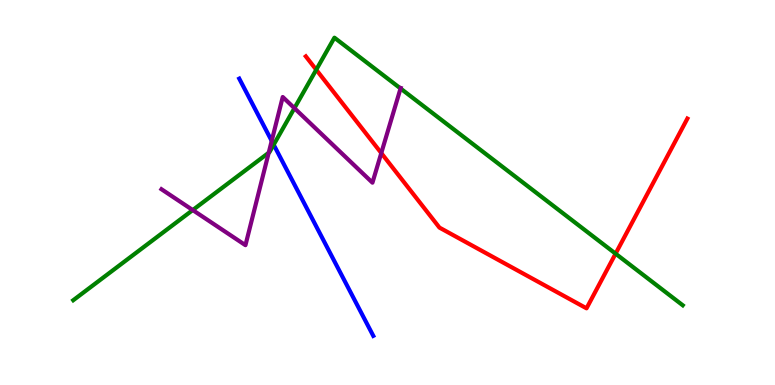[{'lines': ['blue', 'red'], 'intersections': []}, {'lines': ['green', 'red'], 'intersections': [{'x': 4.08, 'y': 8.19}, {'x': 7.94, 'y': 3.41}]}, {'lines': ['purple', 'red'], 'intersections': [{'x': 4.92, 'y': 6.02}]}, {'lines': ['blue', 'green'], 'intersections': [{'x': 3.53, 'y': 6.24}]}, {'lines': ['blue', 'purple'], 'intersections': [{'x': 3.51, 'y': 6.34}]}, {'lines': ['green', 'purple'], 'intersections': [{'x': 2.49, 'y': 4.54}, {'x': 3.47, 'y': 6.03}, {'x': 3.8, 'y': 7.19}, {'x': 5.17, 'y': 7.7}]}]